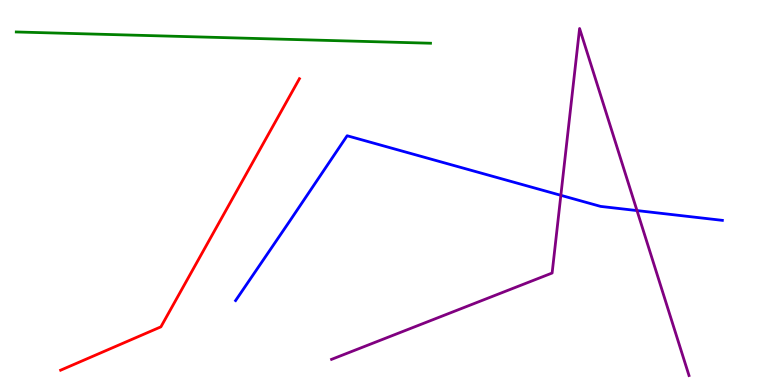[{'lines': ['blue', 'red'], 'intersections': []}, {'lines': ['green', 'red'], 'intersections': []}, {'lines': ['purple', 'red'], 'intersections': []}, {'lines': ['blue', 'green'], 'intersections': []}, {'lines': ['blue', 'purple'], 'intersections': [{'x': 7.24, 'y': 4.93}, {'x': 8.22, 'y': 4.53}]}, {'lines': ['green', 'purple'], 'intersections': []}]